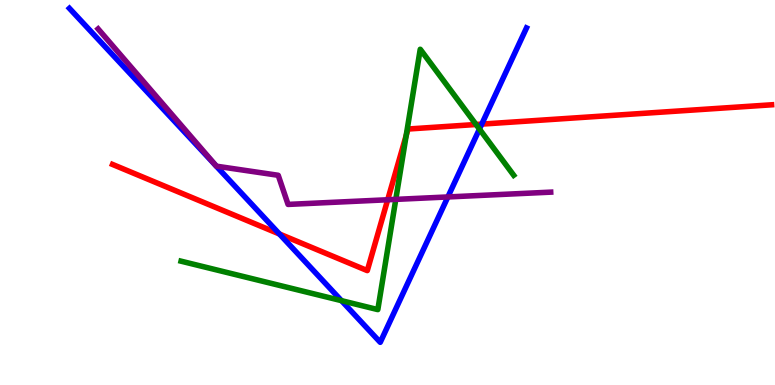[{'lines': ['blue', 'red'], 'intersections': [{'x': 3.61, 'y': 3.92}, {'x': 6.22, 'y': 6.78}]}, {'lines': ['green', 'red'], 'intersections': [{'x': 5.24, 'y': 6.48}, {'x': 6.14, 'y': 6.77}]}, {'lines': ['purple', 'red'], 'intersections': [{'x': 5.0, 'y': 4.81}]}, {'lines': ['blue', 'green'], 'intersections': [{'x': 4.41, 'y': 2.19}, {'x': 6.19, 'y': 6.65}]}, {'lines': ['blue', 'purple'], 'intersections': [{'x': 5.78, 'y': 4.88}]}, {'lines': ['green', 'purple'], 'intersections': [{'x': 5.11, 'y': 4.82}]}]